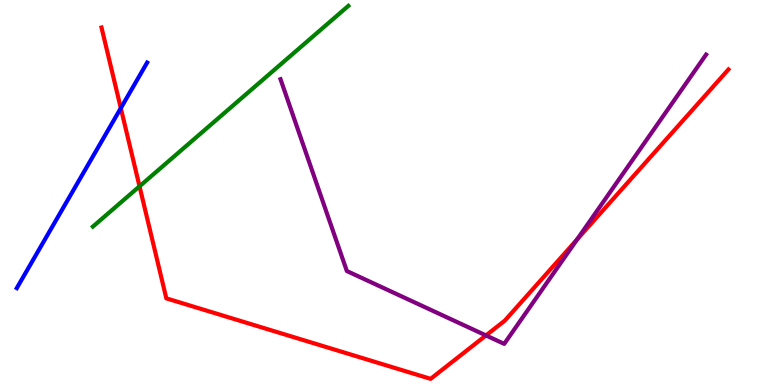[{'lines': ['blue', 'red'], 'intersections': [{'x': 1.56, 'y': 7.19}]}, {'lines': ['green', 'red'], 'intersections': [{'x': 1.8, 'y': 5.16}]}, {'lines': ['purple', 'red'], 'intersections': [{'x': 6.27, 'y': 1.29}, {'x': 7.45, 'y': 3.78}]}, {'lines': ['blue', 'green'], 'intersections': []}, {'lines': ['blue', 'purple'], 'intersections': []}, {'lines': ['green', 'purple'], 'intersections': []}]